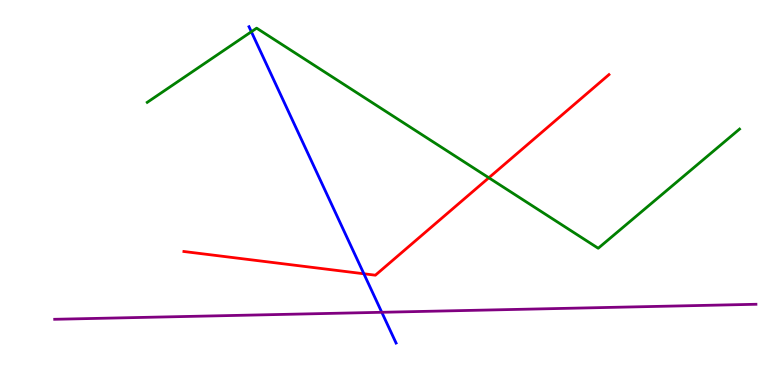[{'lines': ['blue', 'red'], 'intersections': [{'x': 4.7, 'y': 2.89}]}, {'lines': ['green', 'red'], 'intersections': [{'x': 6.31, 'y': 5.38}]}, {'lines': ['purple', 'red'], 'intersections': []}, {'lines': ['blue', 'green'], 'intersections': [{'x': 3.24, 'y': 9.18}]}, {'lines': ['blue', 'purple'], 'intersections': [{'x': 4.93, 'y': 1.89}]}, {'lines': ['green', 'purple'], 'intersections': []}]